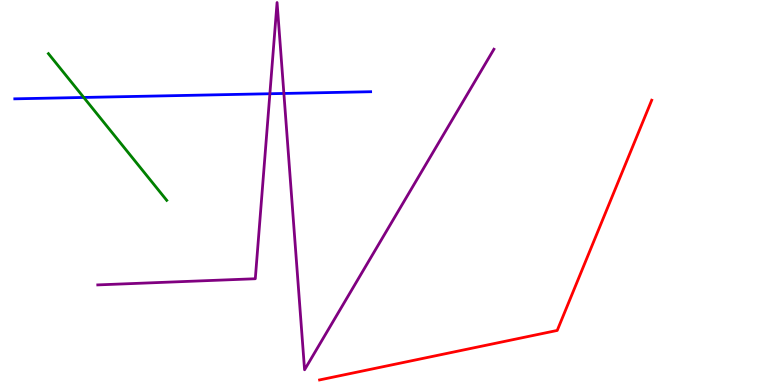[{'lines': ['blue', 'red'], 'intersections': []}, {'lines': ['green', 'red'], 'intersections': []}, {'lines': ['purple', 'red'], 'intersections': []}, {'lines': ['blue', 'green'], 'intersections': [{'x': 1.08, 'y': 7.47}]}, {'lines': ['blue', 'purple'], 'intersections': [{'x': 3.48, 'y': 7.57}, {'x': 3.66, 'y': 7.57}]}, {'lines': ['green', 'purple'], 'intersections': []}]